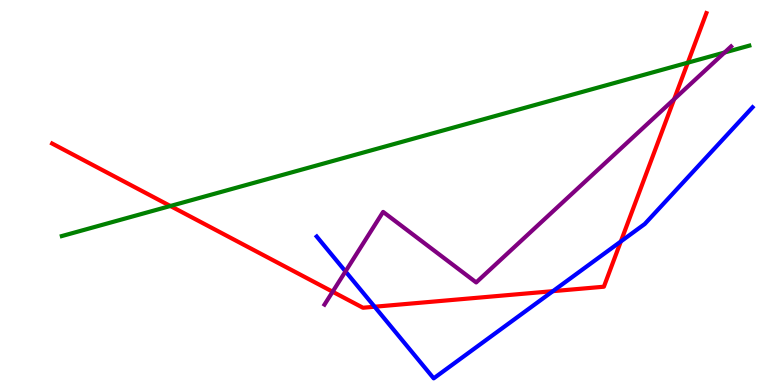[{'lines': ['blue', 'red'], 'intersections': [{'x': 4.83, 'y': 2.03}, {'x': 7.13, 'y': 2.44}, {'x': 8.01, 'y': 3.73}]}, {'lines': ['green', 'red'], 'intersections': [{'x': 2.2, 'y': 4.65}, {'x': 8.87, 'y': 8.37}]}, {'lines': ['purple', 'red'], 'intersections': [{'x': 4.29, 'y': 2.42}, {'x': 8.7, 'y': 7.42}]}, {'lines': ['blue', 'green'], 'intersections': []}, {'lines': ['blue', 'purple'], 'intersections': [{'x': 4.46, 'y': 2.95}]}, {'lines': ['green', 'purple'], 'intersections': [{'x': 9.35, 'y': 8.64}]}]